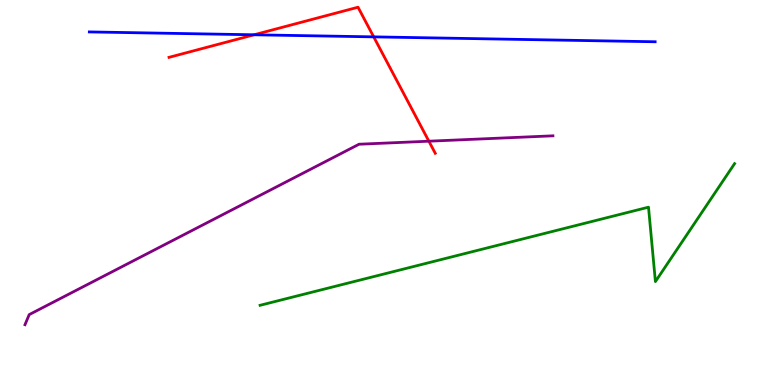[{'lines': ['blue', 'red'], 'intersections': [{'x': 3.28, 'y': 9.1}, {'x': 4.82, 'y': 9.04}]}, {'lines': ['green', 'red'], 'intersections': []}, {'lines': ['purple', 'red'], 'intersections': [{'x': 5.53, 'y': 6.33}]}, {'lines': ['blue', 'green'], 'intersections': []}, {'lines': ['blue', 'purple'], 'intersections': []}, {'lines': ['green', 'purple'], 'intersections': []}]